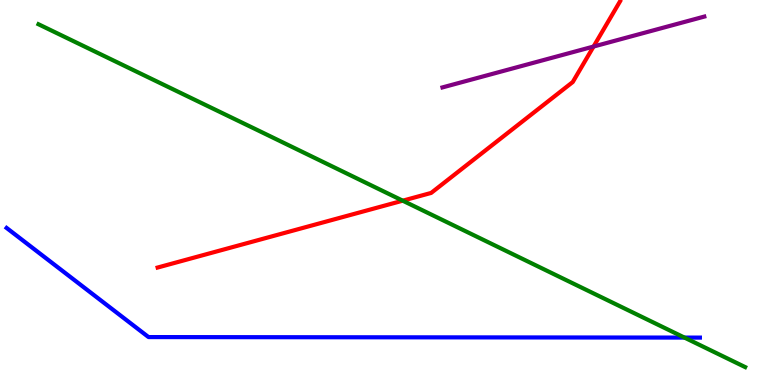[{'lines': ['blue', 'red'], 'intersections': []}, {'lines': ['green', 'red'], 'intersections': [{'x': 5.2, 'y': 4.79}]}, {'lines': ['purple', 'red'], 'intersections': [{'x': 7.66, 'y': 8.79}]}, {'lines': ['blue', 'green'], 'intersections': [{'x': 8.83, 'y': 1.23}]}, {'lines': ['blue', 'purple'], 'intersections': []}, {'lines': ['green', 'purple'], 'intersections': []}]